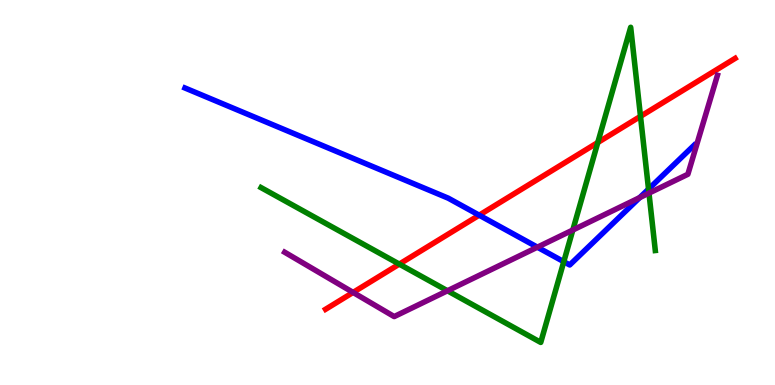[{'lines': ['blue', 'red'], 'intersections': [{'x': 6.18, 'y': 4.41}]}, {'lines': ['green', 'red'], 'intersections': [{'x': 5.15, 'y': 3.14}, {'x': 7.71, 'y': 6.3}, {'x': 8.26, 'y': 6.98}]}, {'lines': ['purple', 'red'], 'intersections': [{'x': 4.56, 'y': 2.4}]}, {'lines': ['blue', 'green'], 'intersections': [{'x': 7.27, 'y': 3.2}, {'x': 8.37, 'y': 5.09}]}, {'lines': ['blue', 'purple'], 'intersections': [{'x': 6.93, 'y': 3.58}, {'x': 8.25, 'y': 4.87}]}, {'lines': ['green', 'purple'], 'intersections': [{'x': 5.77, 'y': 2.45}, {'x': 7.39, 'y': 4.03}, {'x': 8.37, 'y': 4.98}]}]